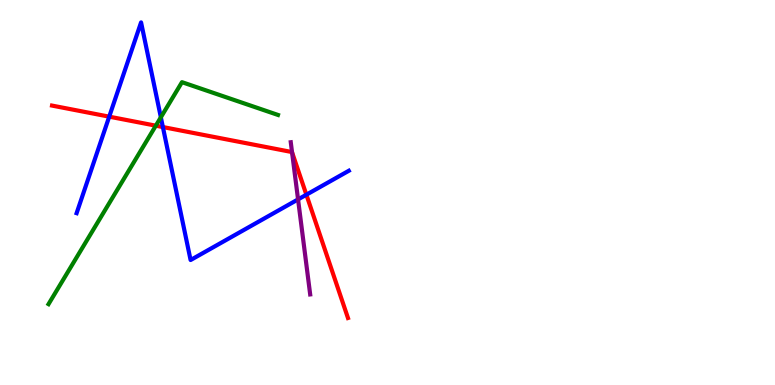[{'lines': ['blue', 'red'], 'intersections': [{'x': 1.41, 'y': 6.97}, {'x': 2.1, 'y': 6.7}, {'x': 3.95, 'y': 4.94}]}, {'lines': ['green', 'red'], 'intersections': [{'x': 2.01, 'y': 6.74}]}, {'lines': ['purple', 'red'], 'intersections': [{'x': 3.77, 'y': 6.05}]}, {'lines': ['blue', 'green'], 'intersections': [{'x': 2.08, 'y': 6.95}]}, {'lines': ['blue', 'purple'], 'intersections': [{'x': 3.85, 'y': 4.82}]}, {'lines': ['green', 'purple'], 'intersections': []}]